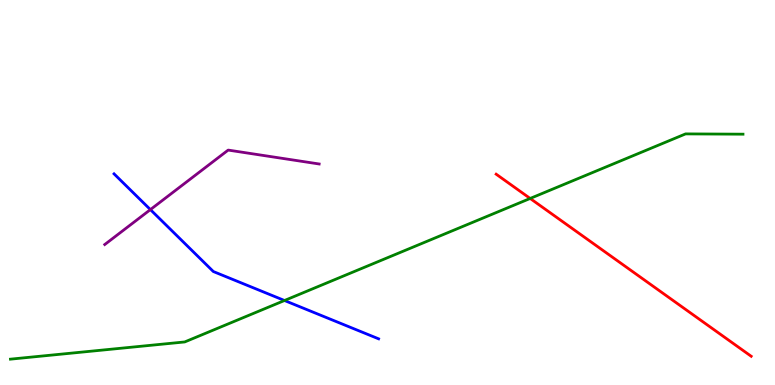[{'lines': ['blue', 'red'], 'intersections': []}, {'lines': ['green', 'red'], 'intersections': [{'x': 6.84, 'y': 4.85}]}, {'lines': ['purple', 'red'], 'intersections': []}, {'lines': ['blue', 'green'], 'intersections': [{'x': 3.67, 'y': 2.19}]}, {'lines': ['blue', 'purple'], 'intersections': [{'x': 1.94, 'y': 4.56}]}, {'lines': ['green', 'purple'], 'intersections': []}]